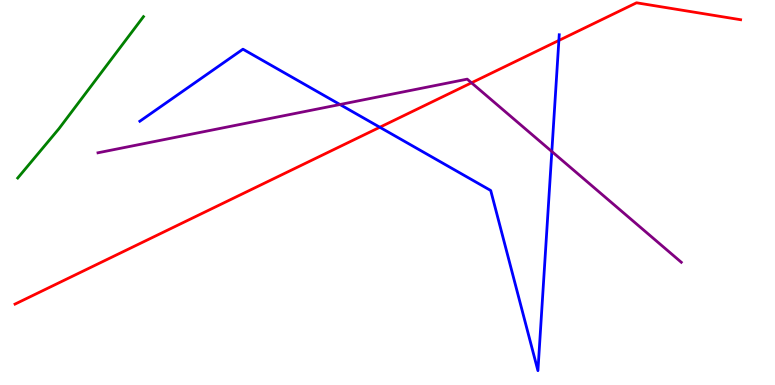[{'lines': ['blue', 'red'], 'intersections': [{'x': 4.9, 'y': 6.69}, {'x': 7.21, 'y': 8.95}]}, {'lines': ['green', 'red'], 'intersections': []}, {'lines': ['purple', 'red'], 'intersections': [{'x': 6.08, 'y': 7.85}]}, {'lines': ['blue', 'green'], 'intersections': []}, {'lines': ['blue', 'purple'], 'intersections': [{'x': 4.39, 'y': 7.29}, {'x': 7.12, 'y': 6.06}]}, {'lines': ['green', 'purple'], 'intersections': []}]